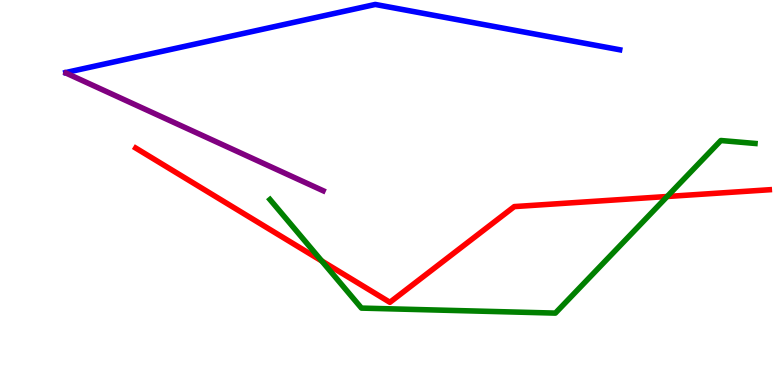[{'lines': ['blue', 'red'], 'intersections': []}, {'lines': ['green', 'red'], 'intersections': [{'x': 4.15, 'y': 3.22}, {'x': 8.61, 'y': 4.9}]}, {'lines': ['purple', 'red'], 'intersections': []}, {'lines': ['blue', 'green'], 'intersections': []}, {'lines': ['blue', 'purple'], 'intersections': []}, {'lines': ['green', 'purple'], 'intersections': []}]